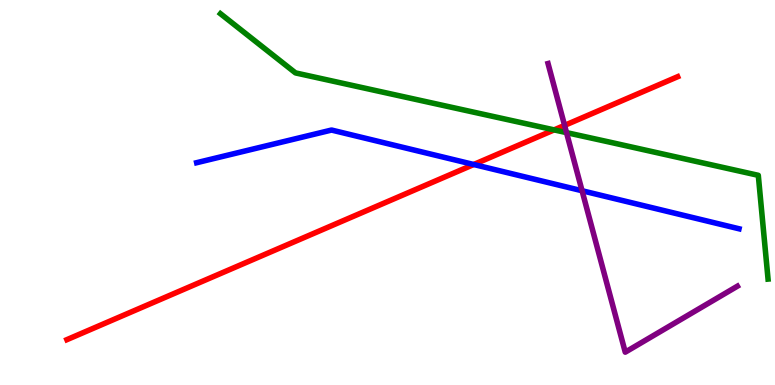[{'lines': ['blue', 'red'], 'intersections': [{'x': 6.11, 'y': 5.73}]}, {'lines': ['green', 'red'], 'intersections': [{'x': 7.15, 'y': 6.63}]}, {'lines': ['purple', 'red'], 'intersections': [{'x': 7.28, 'y': 6.74}]}, {'lines': ['blue', 'green'], 'intersections': []}, {'lines': ['blue', 'purple'], 'intersections': [{'x': 7.51, 'y': 5.05}]}, {'lines': ['green', 'purple'], 'intersections': [{'x': 7.31, 'y': 6.56}]}]